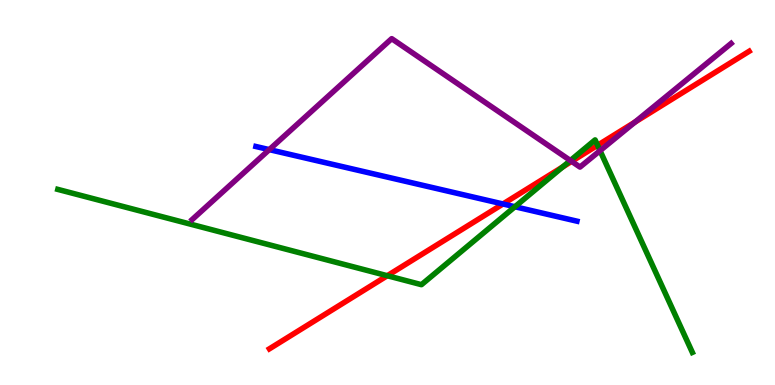[{'lines': ['blue', 'red'], 'intersections': [{'x': 6.49, 'y': 4.7}]}, {'lines': ['green', 'red'], 'intersections': [{'x': 5.0, 'y': 2.84}, {'x': 7.26, 'y': 5.66}, {'x': 7.71, 'y': 6.23}]}, {'lines': ['purple', 'red'], 'intersections': [{'x': 7.38, 'y': 5.81}, {'x': 8.19, 'y': 6.83}]}, {'lines': ['blue', 'green'], 'intersections': [{'x': 6.64, 'y': 4.63}]}, {'lines': ['blue', 'purple'], 'intersections': [{'x': 3.47, 'y': 6.11}]}, {'lines': ['green', 'purple'], 'intersections': [{'x': 7.36, 'y': 5.83}, {'x': 7.74, 'y': 6.09}]}]